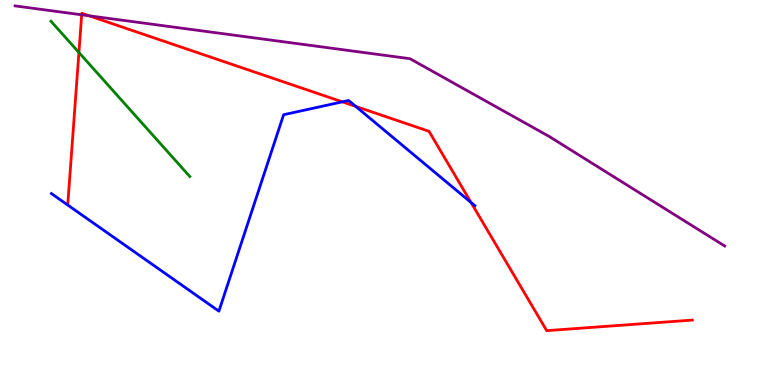[{'lines': ['blue', 'red'], 'intersections': [{'x': 4.42, 'y': 7.35}, {'x': 4.59, 'y': 7.24}, {'x': 6.08, 'y': 4.74}]}, {'lines': ['green', 'red'], 'intersections': [{'x': 1.02, 'y': 8.64}]}, {'lines': ['purple', 'red'], 'intersections': [{'x': 1.05, 'y': 9.62}, {'x': 1.15, 'y': 9.59}]}, {'lines': ['blue', 'green'], 'intersections': []}, {'lines': ['blue', 'purple'], 'intersections': []}, {'lines': ['green', 'purple'], 'intersections': []}]